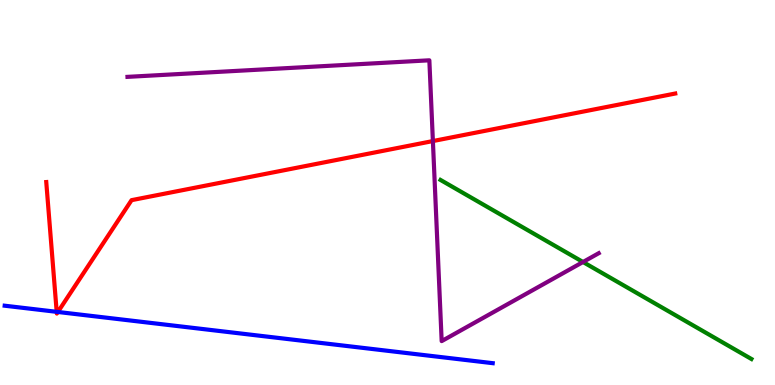[{'lines': ['blue', 'red'], 'intersections': [{'x': 0.732, 'y': 1.9}, {'x': 0.747, 'y': 1.9}]}, {'lines': ['green', 'red'], 'intersections': []}, {'lines': ['purple', 'red'], 'intersections': [{'x': 5.59, 'y': 6.34}]}, {'lines': ['blue', 'green'], 'intersections': []}, {'lines': ['blue', 'purple'], 'intersections': []}, {'lines': ['green', 'purple'], 'intersections': [{'x': 7.52, 'y': 3.19}]}]